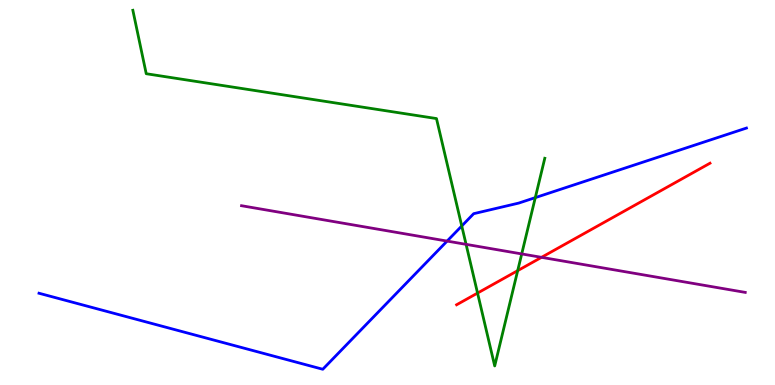[{'lines': ['blue', 'red'], 'intersections': []}, {'lines': ['green', 'red'], 'intersections': [{'x': 6.16, 'y': 2.39}, {'x': 6.68, 'y': 2.97}]}, {'lines': ['purple', 'red'], 'intersections': [{'x': 6.99, 'y': 3.32}]}, {'lines': ['blue', 'green'], 'intersections': [{'x': 5.96, 'y': 4.13}, {'x': 6.91, 'y': 4.87}]}, {'lines': ['blue', 'purple'], 'intersections': [{'x': 5.77, 'y': 3.74}]}, {'lines': ['green', 'purple'], 'intersections': [{'x': 6.01, 'y': 3.65}, {'x': 6.73, 'y': 3.4}]}]